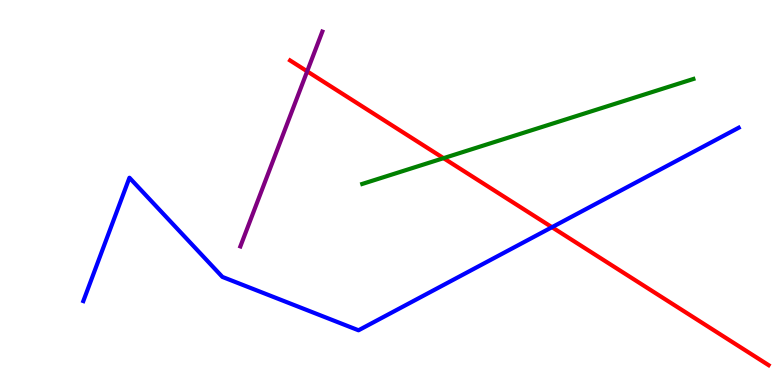[{'lines': ['blue', 'red'], 'intersections': [{'x': 7.12, 'y': 4.1}]}, {'lines': ['green', 'red'], 'intersections': [{'x': 5.72, 'y': 5.89}]}, {'lines': ['purple', 'red'], 'intersections': [{'x': 3.96, 'y': 8.15}]}, {'lines': ['blue', 'green'], 'intersections': []}, {'lines': ['blue', 'purple'], 'intersections': []}, {'lines': ['green', 'purple'], 'intersections': []}]